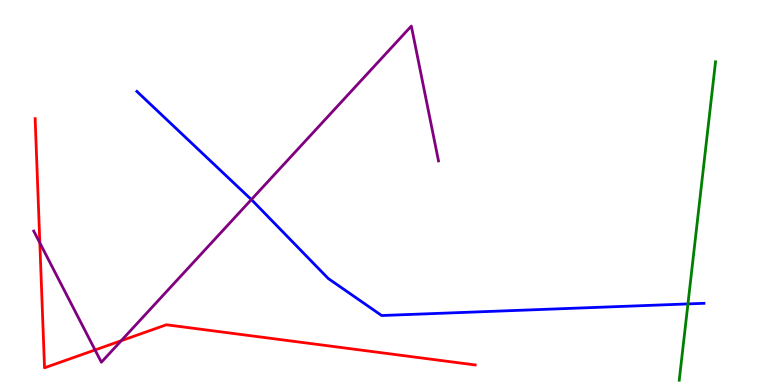[{'lines': ['blue', 'red'], 'intersections': []}, {'lines': ['green', 'red'], 'intersections': []}, {'lines': ['purple', 'red'], 'intersections': [{'x': 0.514, 'y': 3.69}, {'x': 1.23, 'y': 0.91}, {'x': 1.56, 'y': 1.15}]}, {'lines': ['blue', 'green'], 'intersections': [{'x': 8.88, 'y': 2.11}]}, {'lines': ['blue', 'purple'], 'intersections': [{'x': 3.24, 'y': 4.82}]}, {'lines': ['green', 'purple'], 'intersections': []}]